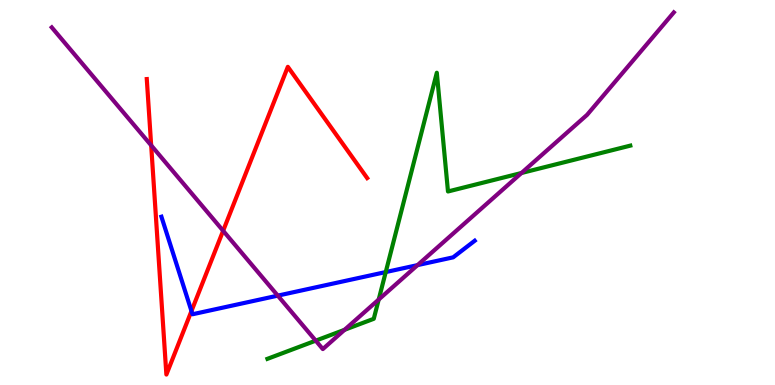[{'lines': ['blue', 'red'], 'intersections': [{'x': 2.47, 'y': 1.92}]}, {'lines': ['green', 'red'], 'intersections': []}, {'lines': ['purple', 'red'], 'intersections': [{'x': 1.95, 'y': 6.22}, {'x': 2.88, 'y': 4.01}]}, {'lines': ['blue', 'green'], 'intersections': [{'x': 4.98, 'y': 2.93}]}, {'lines': ['blue', 'purple'], 'intersections': [{'x': 3.58, 'y': 2.32}, {'x': 5.39, 'y': 3.11}]}, {'lines': ['green', 'purple'], 'intersections': [{'x': 4.07, 'y': 1.15}, {'x': 4.45, 'y': 1.43}, {'x': 4.89, 'y': 2.22}, {'x': 6.73, 'y': 5.51}]}]